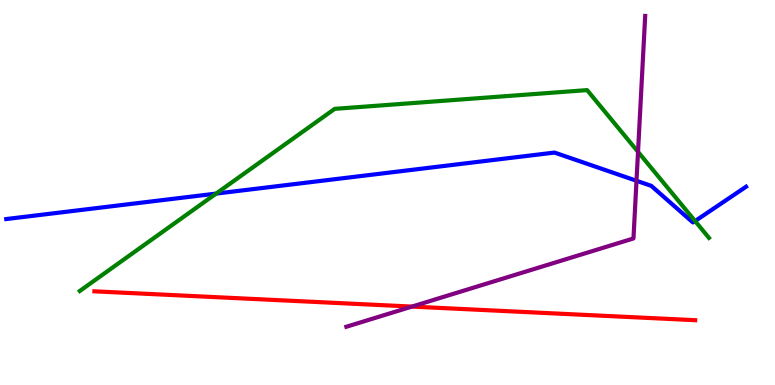[{'lines': ['blue', 'red'], 'intersections': []}, {'lines': ['green', 'red'], 'intersections': []}, {'lines': ['purple', 'red'], 'intersections': [{'x': 5.32, 'y': 2.04}]}, {'lines': ['blue', 'green'], 'intersections': [{'x': 2.79, 'y': 4.97}, {'x': 8.97, 'y': 4.26}]}, {'lines': ['blue', 'purple'], 'intersections': [{'x': 8.21, 'y': 5.3}]}, {'lines': ['green', 'purple'], 'intersections': [{'x': 8.23, 'y': 6.06}]}]